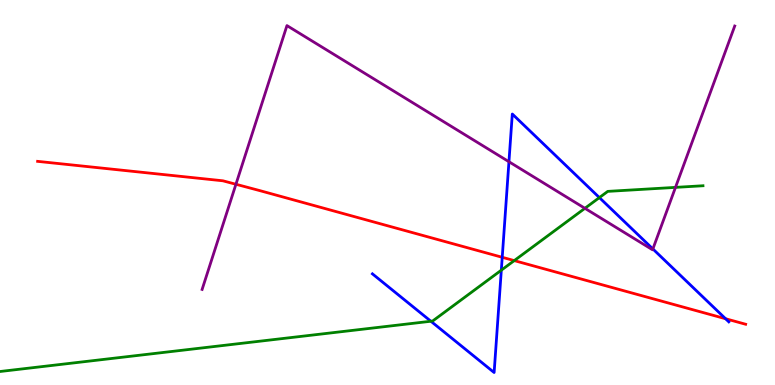[{'lines': ['blue', 'red'], 'intersections': [{'x': 6.48, 'y': 3.32}, {'x': 9.36, 'y': 1.72}]}, {'lines': ['green', 'red'], 'intersections': [{'x': 6.64, 'y': 3.23}]}, {'lines': ['purple', 'red'], 'intersections': [{'x': 3.04, 'y': 5.21}]}, {'lines': ['blue', 'green'], 'intersections': [{'x': 5.56, 'y': 1.66}, {'x': 6.47, 'y': 2.98}, {'x': 7.73, 'y': 4.87}]}, {'lines': ['blue', 'purple'], 'intersections': [{'x': 6.57, 'y': 5.8}, {'x': 8.42, 'y': 3.53}]}, {'lines': ['green', 'purple'], 'intersections': [{'x': 7.55, 'y': 4.59}, {'x': 8.72, 'y': 5.13}]}]